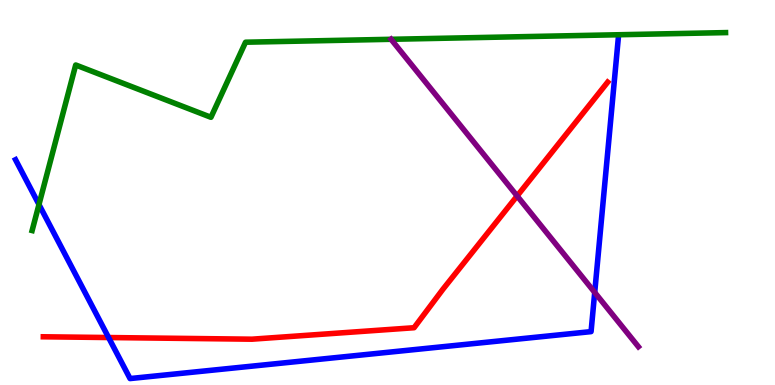[{'lines': ['blue', 'red'], 'intersections': [{'x': 1.4, 'y': 1.23}]}, {'lines': ['green', 'red'], 'intersections': []}, {'lines': ['purple', 'red'], 'intersections': [{'x': 6.67, 'y': 4.91}]}, {'lines': ['blue', 'green'], 'intersections': [{'x': 0.503, 'y': 4.69}]}, {'lines': ['blue', 'purple'], 'intersections': [{'x': 7.67, 'y': 2.4}]}, {'lines': ['green', 'purple'], 'intersections': [{'x': 5.05, 'y': 8.98}]}]